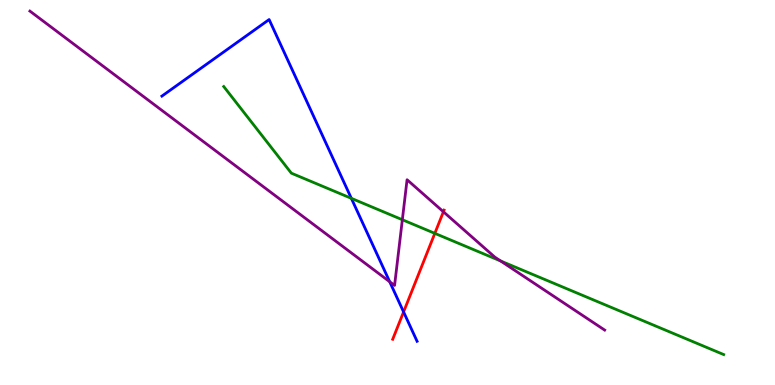[{'lines': ['blue', 'red'], 'intersections': [{'x': 5.21, 'y': 1.9}]}, {'lines': ['green', 'red'], 'intersections': [{'x': 5.61, 'y': 3.94}]}, {'lines': ['purple', 'red'], 'intersections': [{'x': 5.72, 'y': 4.5}]}, {'lines': ['blue', 'green'], 'intersections': [{'x': 4.53, 'y': 4.85}]}, {'lines': ['blue', 'purple'], 'intersections': [{'x': 5.03, 'y': 2.68}]}, {'lines': ['green', 'purple'], 'intersections': [{'x': 5.19, 'y': 4.29}, {'x': 6.46, 'y': 3.22}]}]